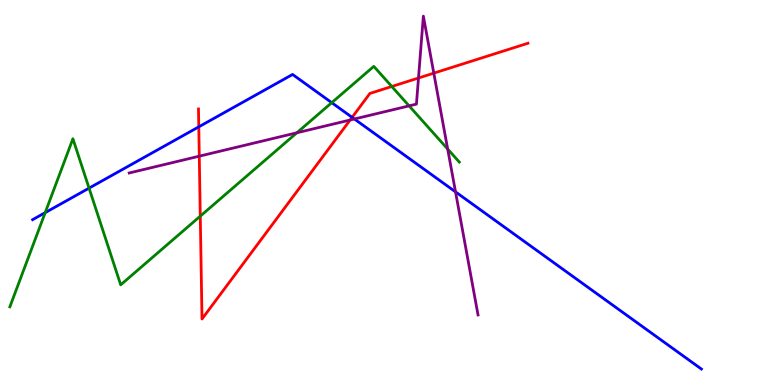[{'lines': ['blue', 'red'], 'intersections': [{'x': 2.56, 'y': 6.71}, {'x': 4.54, 'y': 6.95}]}, {'lines': ['green', 'red'], 'intersections': [{'x': 2.58, 'y': 4.39}, {'x': 5.06, 'y': 7.75}]}, {'lines': ['purple', 'red'], 'intersections': [{'x': 2.57, 'y': 5.94}, {'x': 4.52, 'y': 6.88}, {'x': 5.4, 'y': 7.97}, {'x': 5.6, 'y': 8.1}]}, {'lines': ['blue', 'green'], 'intersections': [{'x': 0.583, 'y': 4.48}, {'x': 1.15, 'y': 5.11}, {'x': 4.28, 'y': 7.33}]}, {'lines': ['blue', 'purple'], 'intersections': [{'x': 4.57, 'y': 6.91}, {'x': 5.88, 'y': 5.02}]}, {'lines': ['green', 'purple'], 'intersections': [{'x': 3.83, 'y': 6.55}, {'x': 5.28, 'y': 7.25}, {'x': 5.78, 'y': 6.13}]}]